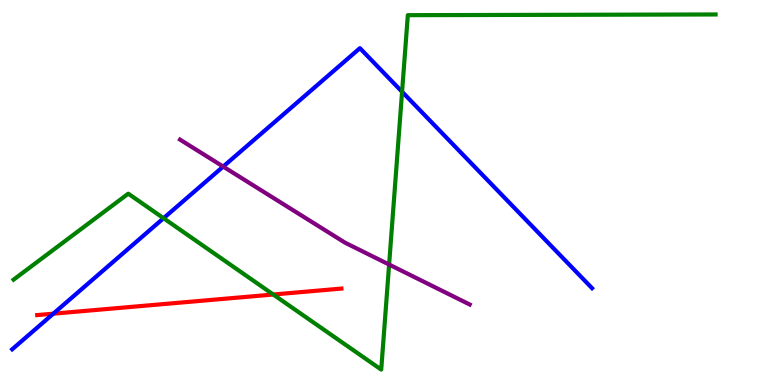[{'lines': ['blue', 'red'], 'intersections': [{'x': 0.688, 'y': 1.85}]}, {'lines': ['green', 'red'], 'intersections': [{'x': 3.53, 'y': 2.35}]}, {'lines': ['purple', 'red'], 'intersections': []}, {'lines': ['blue', 'green'], 'intersections': [{'x': 2.11, 'y': 4.33}, {'x': 5.19, 'y': 7.62}]}, {'lines': ['blue', 'purple'], 'intersections': [{'x': 2.88, 'y': 5.67}]}, {'lines': ['green', 'purple'], 'intersections': [{'x': 5.02, 'y': 3.13}]}]